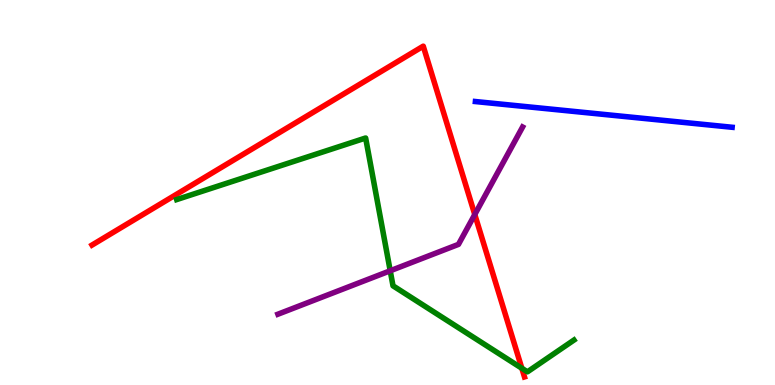[{'lines': ['blue', 'red'], 'intersections': []}, {'lines': ['green', 'red'], 'intersections': [{'x': 6.73, 'y': 0.435}]}, {'lines': ['purple', 'red'], 'intersections': [{'x': 6.13, 'y': 4.43}]}, {'lines': ['blue', 'green'], 'intersections': []}, {'lines': ['blue', 'purple'], 'intersections': []}, {'lines': ['green', 'purple'], 'intersections': [{'x': 5.04, 'y': 2.97}]}]